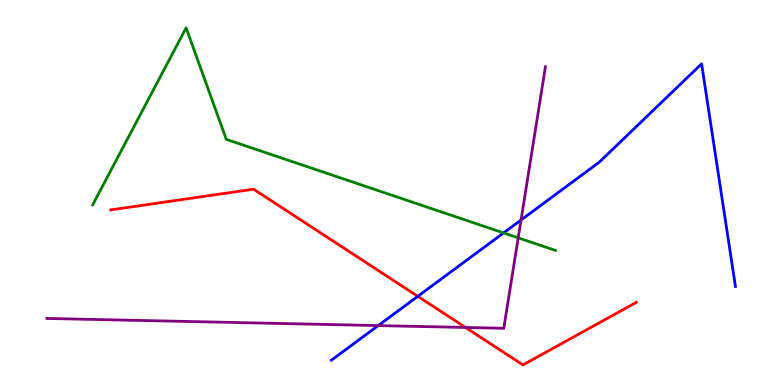[{'lines': ['blue', 'red'], 'intersections': [{'x': 5.39, 'y': 2.3}]}, {'lines': ['green', 'red'], 'intersections': []}, {'lines': ['purple', 'red'], 'intersections': [{'x': 6.01, 'y': 1.49}]}, {'lines': ['blue', 'green'], 'intersections': [{'x': 6.5, 'y': 3.95}]}, {'lines': ['blue', 'purple'], 'intersections': [{'x': 4.88, 'y': 1.54}, {'x': 6.72, 'y': 4.29}]}, {'lines': ['green', 'purple'], 'intersections': [{'x': 6.69, 'y': 3.82}]}]